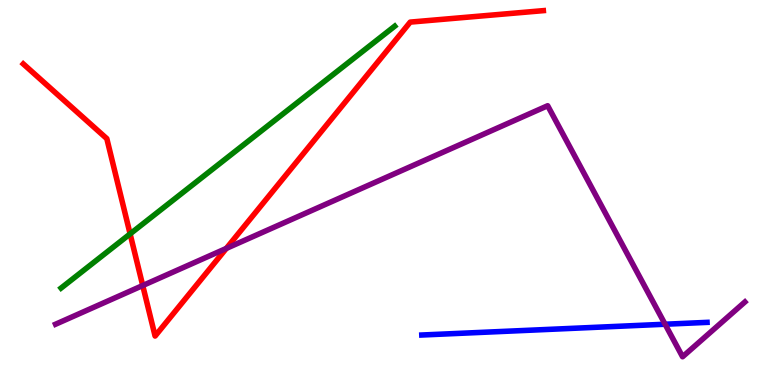[{'lines': ['blue', 'red'], 'intersections': []}, {'lines': ['green', 'red'], 'intersections': [{'x': 1.68, 'y': 3.92}]}, {'lines': ['purple', 'red'], 'intersections': [{'x': 1.84, 'y': 2.58}, {'x': 2.92, 'y': 3.55}]}, {'lines': ['blue', 'green'], 'intersections': []}, {'lines': ['blue', 'purple'], 'intersections': [{'x': 8.58, 'y': 1.58}]}, {'lines': ['green', 'purple'], 'intersections': []}]